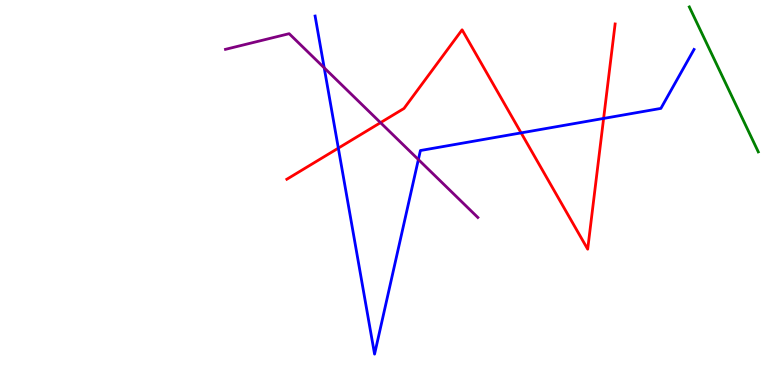[{'lines': ['blue', 'red'], 'intersections': [{'x': 4.37, 'y': 6.15}, {'x': 6.72, 'y': 6.55}, {'x': 7.79, 'y': 6.92}]}, {'lines': ['green', 'red'], 'intersections': []}, {'lines': ['purple', 'red'], 'intersections': [{'x': 4.91, 'y': 6.81}]}, {'lines': ['blue', 'green'], 'intersections': []}, {'lines': ['blue', 'purple'], 'intersections': [{'x': 4.18, 'y': 8.24}, {'x': 5.4, 'y': 5.86}]}, {'lines': ['green', 'purple'], 'intersections': []}]